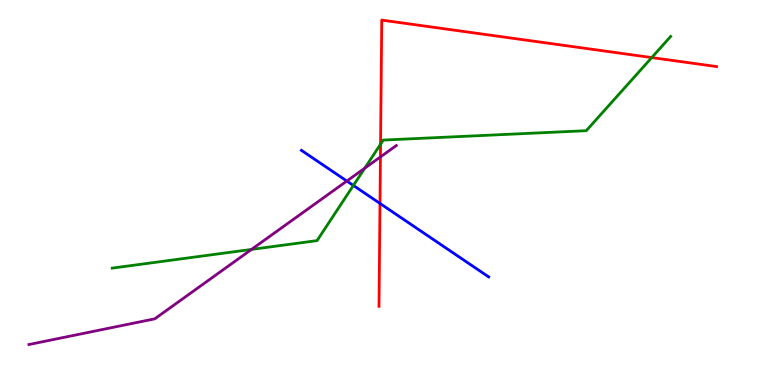[{'lines': ['blue', 'red'], 'intersections': [{'x': 4.9, 'y': 4.72}]}, {'lines': ['green', 'red'], 'intersections': [{'x': 4.91, 'y': 6.25}, {'x': 8.41, 'y': 8.5}]}, {'lines': ['purple', 'red'], 'intersections': [{'x': 4.91, 'y': 5.92}]}, {'lines': ['blue', 'green'], 'intersections': [{'x': 4.56, 'y': 5.18}]}, {'lines': ['blue', 'purple'], 'intersections': [{'x': 4.48, 'y': 5.3}]}, {'lines': ['green', 'purple'], 'intersections': [{'x': 3.25, 'y': 3.52}, {'x': 4.71, 'y': 5.63}]}]